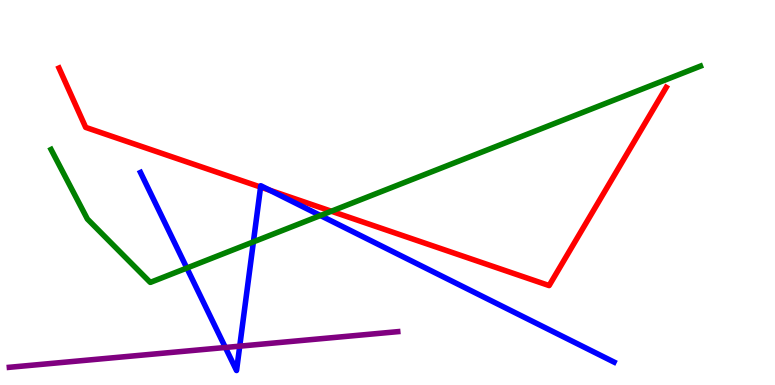[{'lines': ['blue', 'red'], 'intersections': [{'x': 3.36, 'y': 5.14}, {'x': 3.48, 'y': 5.06}]}, {'lines': ['green', 'red'], 'intersections': [{'x': 4.28, 'y': 4.51}]}, {'lines': ['purple', 'red'], 'intersections': []}, {'lines': ['blue', 'green'], 'intersections': [{'x': 2.41, 'y': 3.04}, {'x': 3.27, 'y': 3.72}, {'x': 4.13, 'y': 4.4}]}, {'lines': ['blue', 'purple'], 'intersections': [{'x': 2.91, 'y': 0.975}, {'x': 3.09, 'y': 1.01}]}, {'lines': ['green', 'purple'], 'intersections': []}]